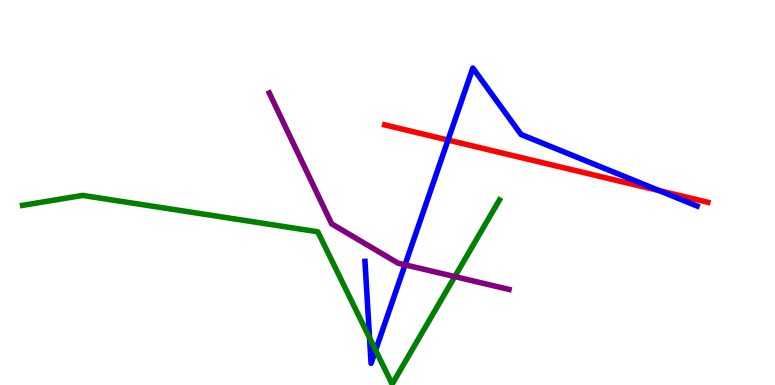[{'lines': ['blue', 'red'], 'intersections': [{'x': 5.78, 'y': 6.36}, {'x': 8.51, 'y': 5.05}]}, {'lines': ['green', 'red'], 'intersections': []}, {'lines': ['purple', 'red'], 'intersections': []}, {'lines': ['blue', 'green'], 'intersections': [{'x': 4.77, 'y': 1.23}, {'x': 4.85, 'y': 0.903}]}, {'lines': ['blue', 'purple'], 'intersections': [{'x': 5.23, 'y': 3.12}]}, {'lines': ['green', 'purple'], 'intersections': [{'x': 5.87, 'y': 2.82}]}]